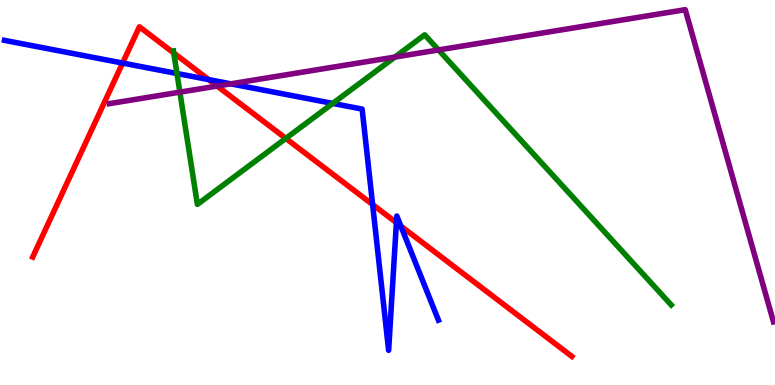[{'lines': ['blue', 'red'], 'intersections': [{'x': 1.58, 'y': 8.36}, {'x': 2.69, 'y': 7.93}, {'x': 4.81, 'y': 4.69}, {'x': 5.11, 'y': 4.22}, {'x': 5.17, 'y': 4.13}]}, {'lines': ['green', 'red'], 'intersections': [{'x': 2.24, 'y': 8.62}, {'x': 3.69, 'y': 6.41}]}, {'lines': ['purple', 'red'], 'intersections': [{'x': 2.8, 'y': 7.76}]}, {'lines': ['blue', 'green'], 'intersections': [{'x': 2.28, 'y': 8.09}, {'x': 4.29, 'y': 7.31}]}, {'lines': ['blue', 'purple'], 'intersections': [{'x': 2.98, 'y': 7.82}]}, {'lines': ['green', 'purple'], 'intersections': [{'x': 2.32, 'y': 7.61}, {'x': 5.1, 'y': 8.52}, {'x': 5.66, 'y': 8.7}]}]